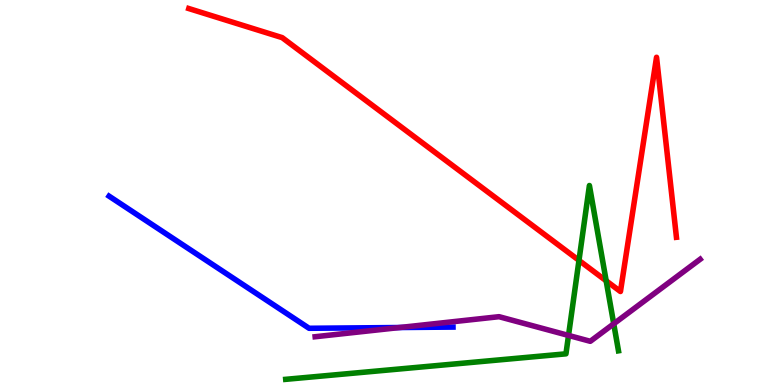[{'lines': ['blue', 'red'], 'intersections': []}, {'lines': ['green', 'red'], 'intersections': [{'x': 7.47, 'y': 3.24}, {'x': 7.82, 'y': 2.71}]}, {'lines': ['purple', 'red'], 'intersections': []}, {'lines': ['blue', 'green'], 'intersections': []}, {'lines': ['blue', 'purple'], 'intersections': [{'x': 5.16, 'y': 1.49}]}, {'lines': ['green', 'purple'], 'intersections': [{'x': 7.34, 'y': 1.29}, {'x': 7.92, 'y': 1.59}]}]